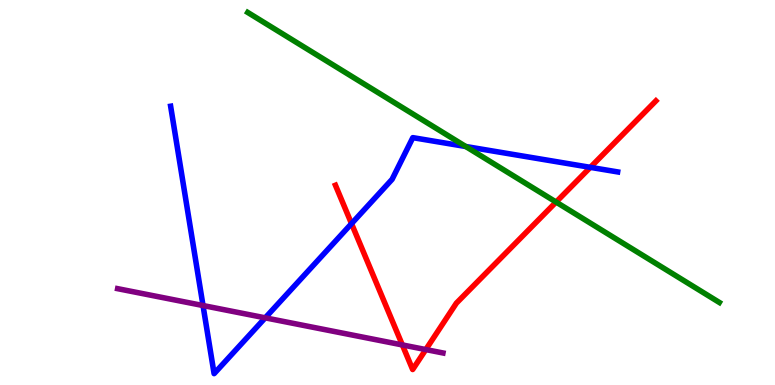[{'lines': ['blue', 'red'], 'intersections': [{'x': 4.54, 'y': 4.19}, {'x': 7.62, 'y': 5.65}]}, {'lines': ['green', 'red'], 'intersections': [{'x': 7.18, 'y': 4.75}]}, {'lines': ['purple', 'red'], 'intersections': [{'x': 5.19, 'y': 1.04}, {'x': 5.49, 'y': 0.92}]}, {'lines': ['blue', 'green'], 'intersections': [{'x': 6.01, 'y': 6.19}]}, {'lines': ['blue', 'purple'], 'intersections': [{'x': 2.62, 'y': 2.06}, {'x': 3.42, 'y': 1.74}]}, {'lines': ['green', 'purple'], 'intersections': []}]